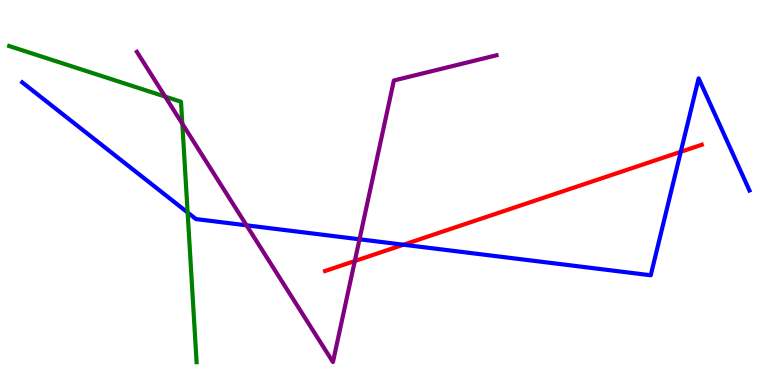[{'lines': ['blue', 'red'], 'intersections': [{'x': 5.21, 'y': 3.64}, {'x': 8.78, 'y': 6.06}]}, {'lines': ['green', 'red'], 'intersections': []}, {'lines': ['purple', 'red'], 'intersections': [{'x': 4.58, 'y': 3.22}]}, {'lines': ['blue', 'green'], 'intersections': [{'x': 2.42, 'y': 4.48}]}, {'lines': ['blue', 'purple'], 'intersections': [{'x': 3.18, 'y': 4.15}, {'x': 4.64, 'y': 3.78}]}, {'lines': ['green', 'purple'], 'intersections': [{'x': 2.13, 'y': 7.49}, {'x': 2.35, 'y': 6.79}]}]